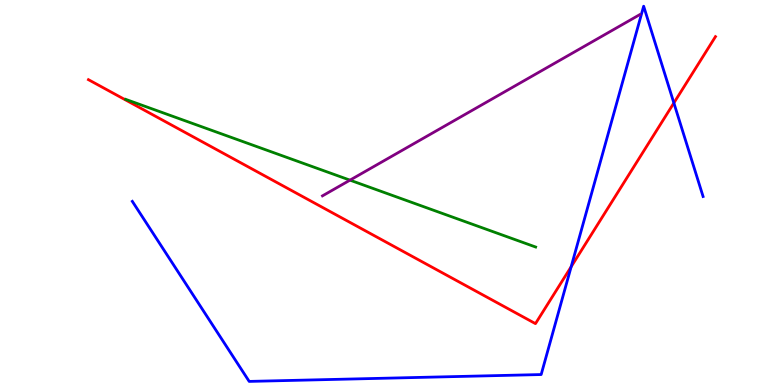[{'lines': ['blue', 'red'], 'intersections': [{'x': 7.37, 'y': 3.07}, {'x': 8.7, 'y': 7.33}]}, {'lines': ['green', 'red'], 'intersections': []}, {'lines': ['purple', 'red'], 'intersections': []}, {'lines': ['blue', 'green'], 'intersections': []}, {'lines': ['blue', 'purple'], 'intersections': []}, {'lines': ['green', 'purple'], 'intersections': [{'x': 4.52, 'y': 5.32}]}]